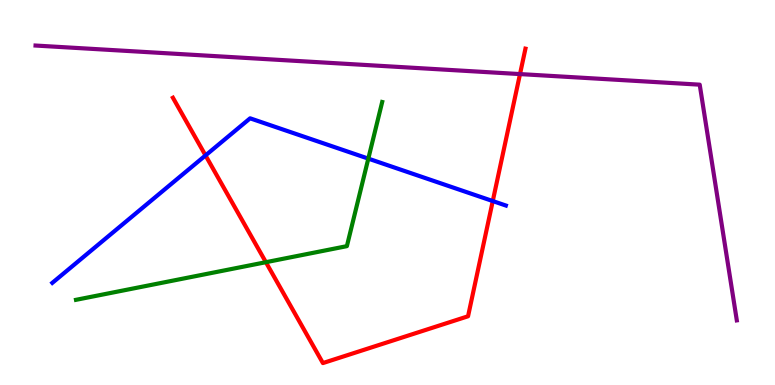[{'lines': ['blue', 'red'], 'intersections': [{'x': 2.65, 'y': 5.96}, {'x': 6.36, 'y': 4.78}]}, {'lines': ['green', 'red'], 'intersections': [{'x': 3.43, 'y': 3.19}]}, {'lines': ['purple', 'red'], 'intersections': [{'x': 6.71, 'y': 8.08}]}, {'lines': ['blue', 'green'], 'intersections': [{'x': 4.75, 'y': 5.88}]}, {'lines': ['blue', 'purple'], 'intersections': []}, {'lines': ['green', 'purple'], 'intersections': []}]